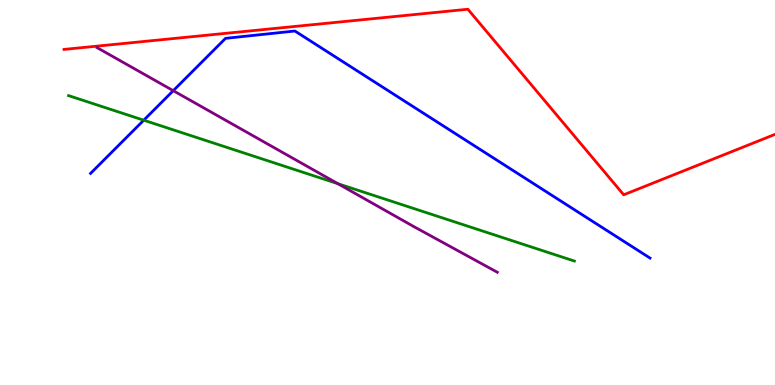[{'lines': ['blue', 'red'], 'intersections': []}, {'lines': ['green', 'red'], 'intersections': []}, {'lines': ['purple', 'red'], 'intersections': []}, {'lines': ['blue', 'green'], 'intersections': [{'x': 1.85, 'y': 6.88}]}, {'lines': ['blue', 'purple'], 'intersections': [{'x': 2.24, 'y': 7.64}]}, {'lines': ['green', 'purple'], 'intersections': [{'x': 4.36, 'y': 5.23}]}]